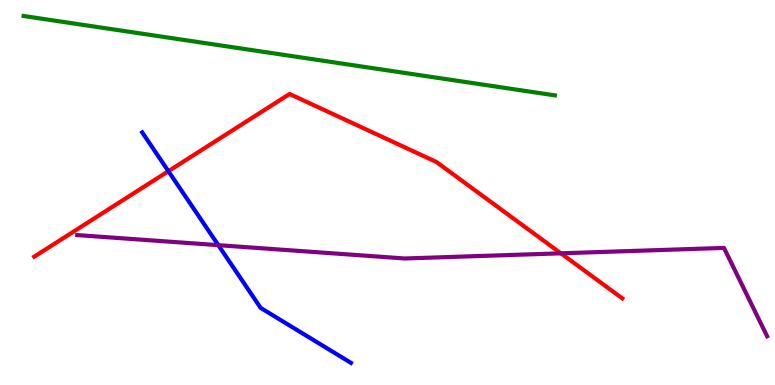[{'lines': ['blue', 'red'], 'intersections': [{'x': 2.17, 'y': 5.55}]}, {'lines': ['green', 'red'], 'intersections': []}, {'lines': ['purple', 'red'], 'intersections': [{'x': 7.24, 'y': 3.42}]}, {'lines': ['blue', 'green'], 'intersections': []}, {'lines': ['blue', 'purple'], 'intersections': [{'x': 2.82, 'y': 3.63}]}, {'lines': ['green', 'purple'], 'intersections': []}]